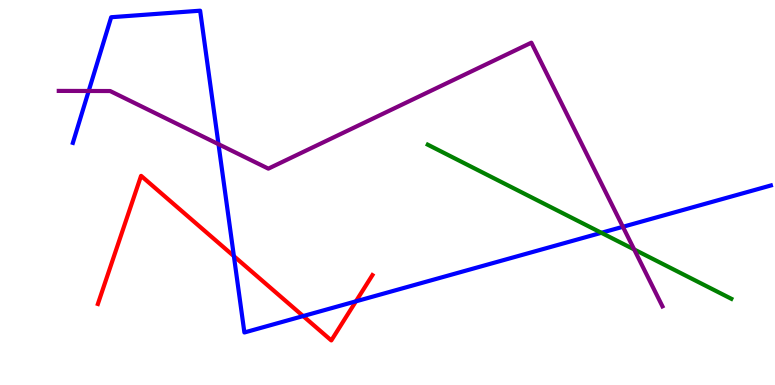[{'lines': ['blue', 'red'], 'intersections': [{'x': 3.02, 'y': 3.35}, {'x': 3.91, 'y': 1.79}, {'x': 4.59, 'y': 2.17}]}, {'lines': ['green', 'red'], 'intersections': []}, {'lines': ['purple', 'red'], 'intersections': []}, {'lines': ['blue', 'green'], 'intersections': [{'x': 7.76, 'y': 3.95}]}, {'lines': ['blue', 'purple'], 'intersections': [{'x': 1.14, 'y': 7.64}, {'x': 2.82, 'y': 6.25}, {'x': 8.04, 'y': 4.11}]}, {'lines': ['green', 'purple'], 'intersections': [{'x': 8.18, 'y': 3.52}]}]